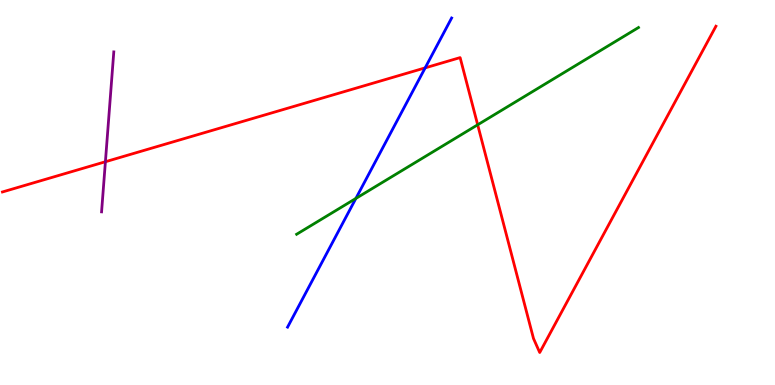[{'lines': ['blue', 'red'], 'intersections': [{'x': 5.49, 'y': 8.24}]}, {'lines': ['green', 'red'], 'intersections': [{'x': 6.16, 'y': 6.76}]}, {'lines': ['purple', 'red'], 'intersections': [{'x': 1.36, 'y': 5.8}]}, {'lines': ['blue', 'green'], 'intersections': [{'x': 4.59, 'y': 4.85}]}, {'lines': ['blue', 'purple'], 'intersections': []}, {'lines': ['green', 'purple'], 'intersections': []}]